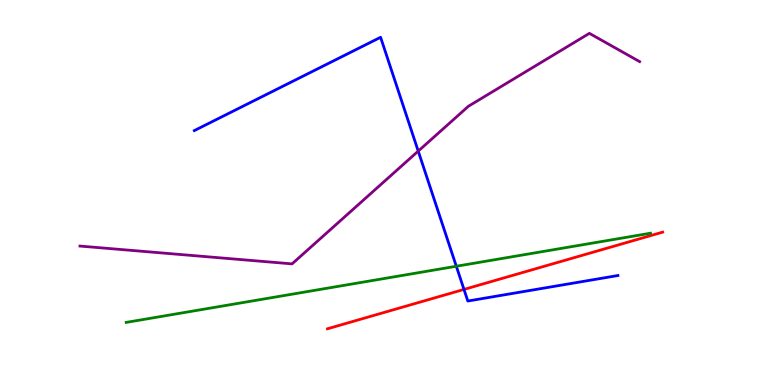[{'lines': ['blue', 'red'], 'intersections': [{'x': 5.99, 'y': 2.48}]}, {'lines': ['green', 'red'], 'intersections': []}, {'lines': ['purple', 'red'], 'intersections': []}, {'lines': ['blue', 'green'], 'intersections': [{'x': 5.89, 'y': 3.08}]}, {'lines': ['blue', 'purple'], 'intersections': [{'x': 5.4, 'y': 6.08}]}, {'lines': ['green', 'purple'], 'intersections': []}]